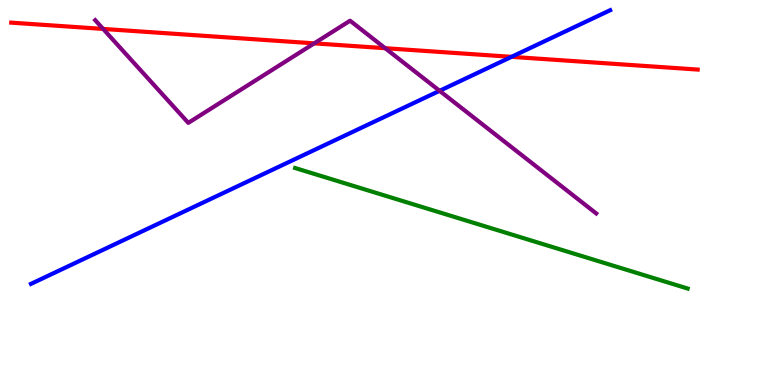[{'lines': ['blue', 'red'], 'intersections': [{'x': 6.6, 'y': 8.52}]}, {'lines': ['green', 'red'], 'intersections': []}, {'lines': ['purple', 'red'], 'intersections': [{'x': 1.33, 'y': 9.25}, {'x': 4.05, 'y': 8.87}, {'x': 4.97, 'y': 8.75}]}, {'lines': ['blue', 'green'], 'intersections': []}, {'lines': ['blue', 'purple'], 'intersections': [{'x': 5.67, 'y': 7.64}]}, {'lines': ['green', 'purple'], 'intersections': []}]